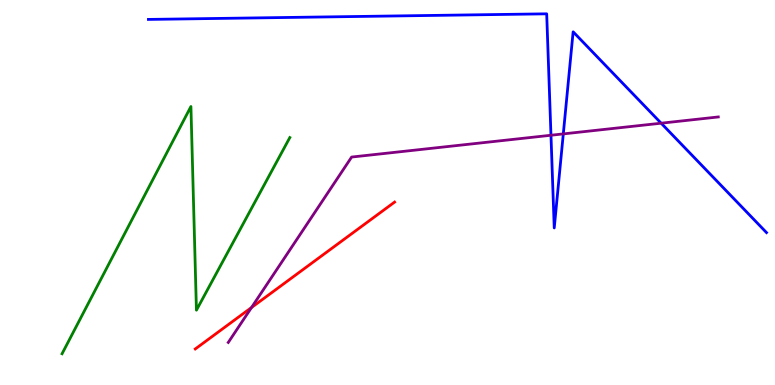[{'lines': ['blue', 'red'], 'intersections': []}, {'lines': ['green', 'red'], 'intersections': []}, {'lines': ['purple', 'red'], 'intersections': [{'x': 3.25, 'y': 2.01}]}, {'lines': ['blue', 'green'], 'intersections': []}, {'lines': ['blue', 'purple'], 'intersections': [{'x': 7.11, 'y': 6.49}, {'x': 7.27, 'y': 6.52}, {'x': 8.53, 'y': 6.8}]}, {'lines': ['green', 'purple'], 'intersections': []}]